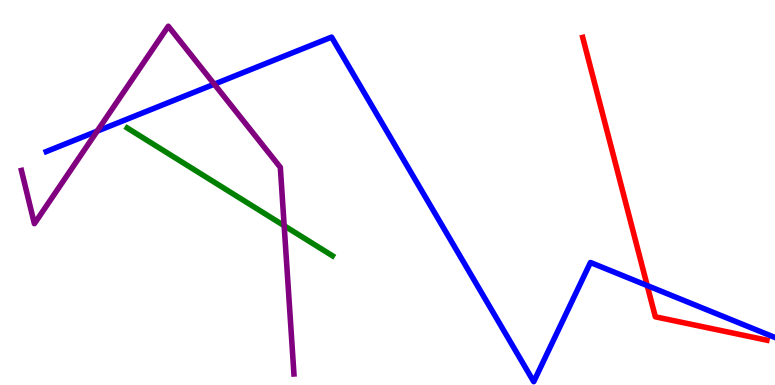[{'lines': ['blue', 'red'], 'intersections': [{'x': 8.35, 'y': 2.58}]}, {'lines': ['green', 'red'], 'intersections': []}, {'lines': ['purple', 'red'], 'intersections': []}, {'lines': ['blue', 'green'], 'intersections': []}, {'lines': ['blue', 'purple'], 'intersections': [{'x': 1.25, 'y': 6.59}, {'x': 2.76, 'y': 7.81}]}, {'lines': ['green', 'purple'], 'intersections': [{'x': 3.67, 'y': 4.14}]}]